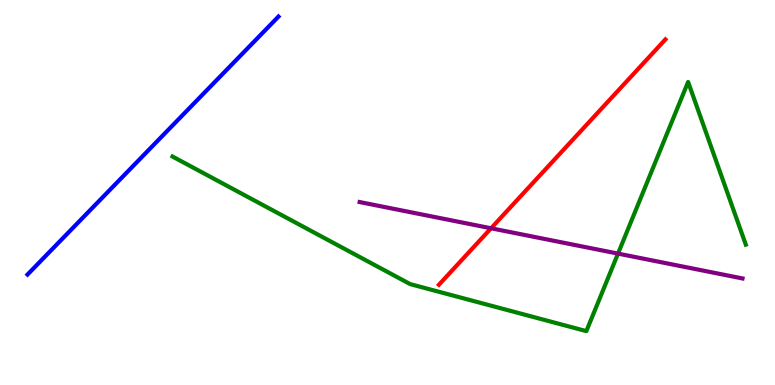[{'lines': ['blue', 'red'], 'intersections': []}, {'lines': ['green', 'red'], 'intersections': []}, {'lines': ['purple', 'red'], 'intersections': [{'x': 6.34, 'y': 4.07}]}, {'lines': ['blue', 'green'], 'intersections': []}, {'lines': ['blue', 'purple'], 'intersections': []}, {'lines': ['green', 'purple'], 'intersections': [{'x': 7.97, 'y': 3.41}]}]